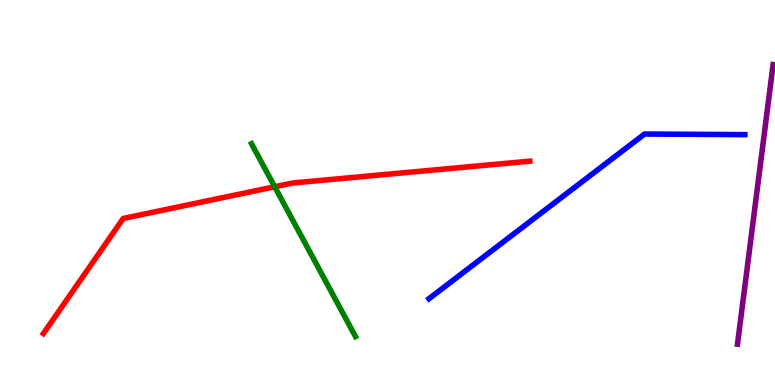[{'lines': ['blue', 'red'], 'intersections': []}, {'lines': ['green', 'red'], 'intersections': [{'x': 3.54, 'y': 5.15}]}, {'lines': ['purple', 'red'], 'intersections': []}, {'lines': ['blue', 'green'], 'intersections': []}, {'lines': ['blue', 'purple'], 'intersections': []}, {'lines': ['green', 'purple'], 'intersections': []}]